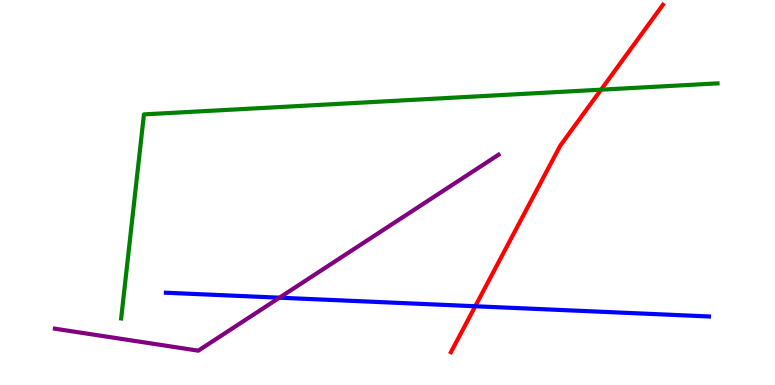[{'lines': ['blue', 'red'], 'intersections': [{'x': 6.13, 'y': 2.05}]}, {'lines': ['green', 'red'], 'intersections': [{'x': 7.76, 'y': 7.67}]}, {'lines': ['purple', 'red'], 'intersections': []}, {'lines': ['blue', 'green'], 'intersections': []}, {'lines': ['blue', 'purple'], 'intersections': [{'x': 3.61, 'y': 2.27}]}, {'lines': ['green', 'purple'], 'intersections': []}]